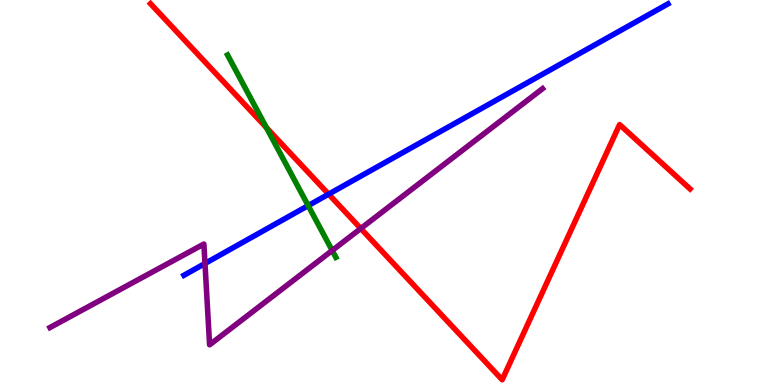[{'lines': ['blue', 'red'], 'intersections': [{'x': 4.24, 'y': 4.96}]}, {'lines': ['green', 'red'], 'intersections': [{'x': 3.44, 'y': 6.68}]}, {'lines': ['purple', 'red'], 'intersections': [{'x': 4.65, 'y': 4.06}]}, {'lines': ['blue', 'green'], 'intersections': [{'x': 3.98, 'y': 4.66}]}, {'lines': ['blue', 'purple'], 'intersections': [{'x': 2.64, 'y': 3.16}]}, {'lines': ['green', 'purple'], 'intersections': [{'x': 4.29, 'y': 3.49}]}]